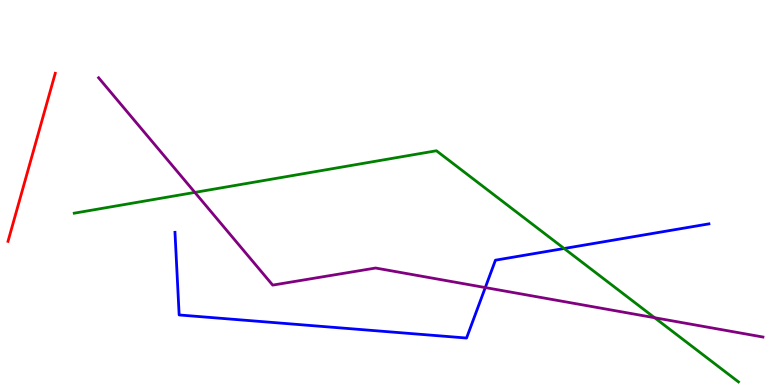[{'lines': ['blue', 'red'], 'intersections': []}, {'lines': ['green', 'red'], 'intersections': []}, {'lines': ['purple', 'red'], 'intersections': []}, {'lines': ['blue', 'green'], 'intersections': [{'x': 7.28, 'y': 3.55}]}, {'lines': ['blue', 'purple'], 'intersections': [{'x': 6.26, 'y': 2.53}]}, {'lines': ['green', 'purple'], 'intersections': [{'x': 2.51, 'y': 5.0}, {'x': 8.45, 'y': 1.75}]}]